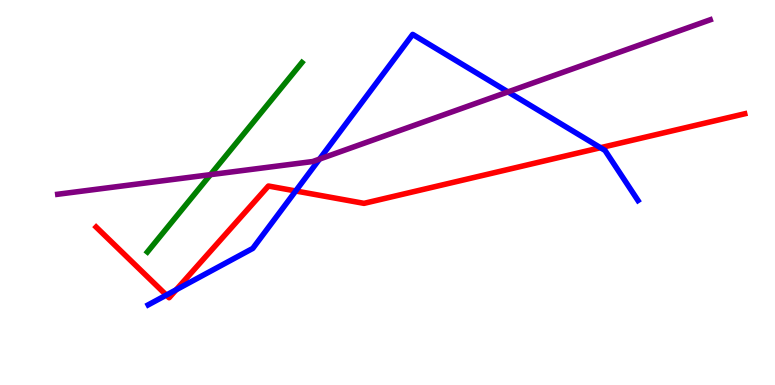[{'lines': ['blue', 'red'], 'intersections': [{'x': 2.15, 'y': 2.34}, {'x': 2.27, 'y': 2.47}, {'x': 3.82, 'y': 5.04}, {'x': 7.75, 'y': 6.16}]}, {'lines': ['green', 'red'], 'intersections': []}, {'lines': ['purple', 'red'], 'intersections': []}, {'lines': ['blue', 'green'], 'intersections': []}, {'lines': ['blue', 'purple'], 'intersections': [{'x': 4.12, 'y': 5.87}, {'x': 6.55, 'y': 7.61}]}, {'lines': ['green', 'purple'], 'intersections': [{'x': 2.72, 'y': 5.46}]}]